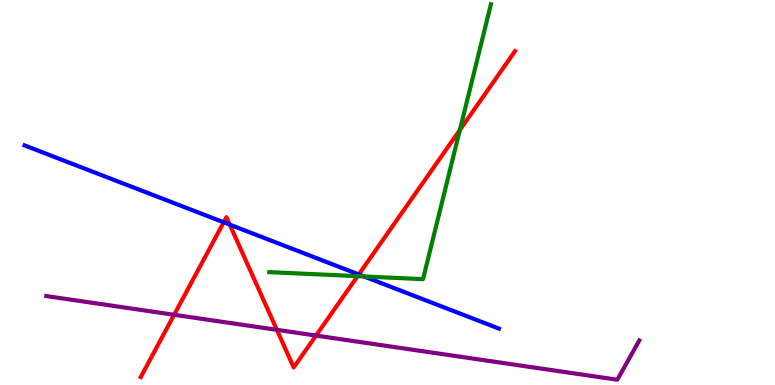[{'lines': ['blue', 'red'], 'intersections': [{'x': 2.89, 'y': 4.23}, {'x': 2.96, 'y': 4.17}, {'x': 4.63, 'y': 2.87}]}, {'lines': ['green', 'red'], 'intersections': [{'x': 4.61, 'y': 2.83}, {'x': 5.93, 'y': 6.62}]}, {'lines': ['purple', 'red'], 'intersections': [{'x': 2.25, 'y': 1.82}, {'x': 3.57, 'y': 1.43}, {'x': 4.08, 'y': 1.28}]}, {'lines': ['blue', 'green'], 'intersections': [{'x': 4.7, 'y': 2.82}]}, {'lines': ['blue', 'purple'], 'intersections': []}, {'lines': ['green', 'purple'], 'intersections': []}]